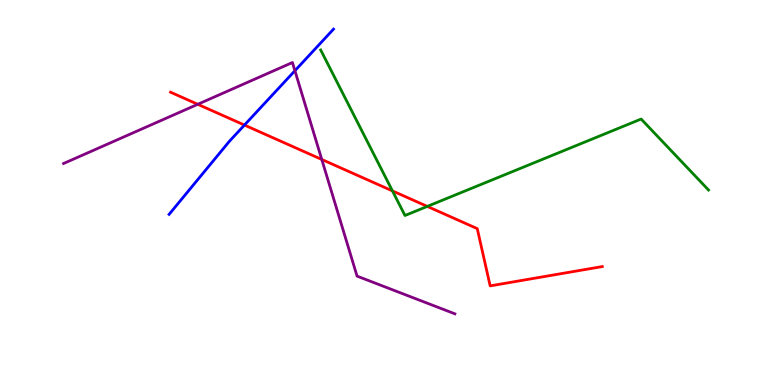[{'lines': ['blue', 'red'], 'intersections': [{'x': 3.15, 'y': 6.75}]}, {'lines': ['green', 'red'], 'intersections': [{'x': 5.06, 'y': 5.04}, {'x': 5.51, 'y': 4.64}]}, {'lines': ['purple', 'red'], 'intersections': [{'x': 2.55, 'y': 7.29}, {'x': 4.15, 'y': 5.86}]}, {'lines': ['blue', 'green'], 'intersections': []}, {'lines': ['blue', 'purple'], 'intersections': [{'x': 3.81, 'y': 8.16}]}, {'lines': ['green', 'purple'], 'intersections': []}]